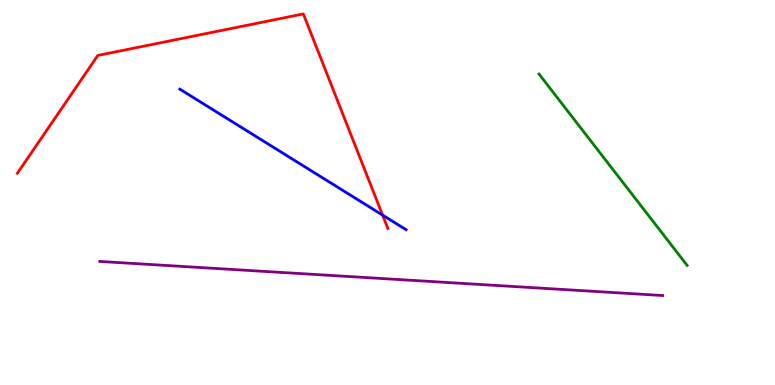[{'lines': ['blue', 'red'], 'intersections': [{'x': 4.94, 'y': 4.41}]}, {'lines': ['green', 'red'], 'intersections': []}, {'lines': ['purple', 'red'], 'intersections': []}, {'lines': ['blue', 'green'], 'intersections': []}, {'lines': ['blue', 'purple'], 'intersections': []}, {'lines': ['green', 'purple'], 'intersections': []}]